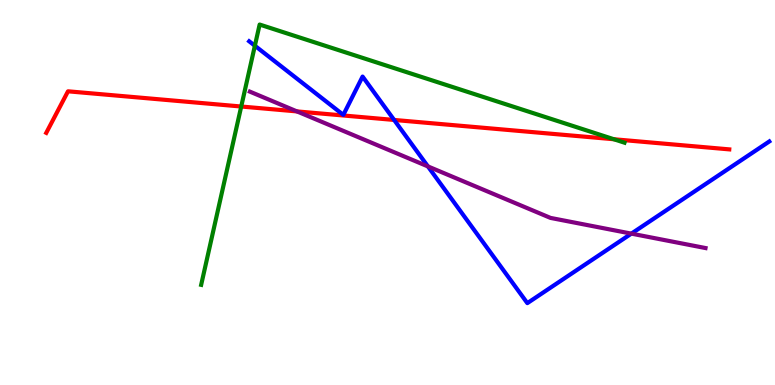[{'lines': ['blue', 'red'], 'intersections': [{'x': 5.09, 'y': 6.88}]}, {'lines': ['green', 'red'], 'intersections': [{'x': 3.11, 'y': 7.23}, {'x': 7.92, 'y': 6.38}]}, {'lines': ['purple', 'red'], 'intersections': [{'x': 3.83, 'y': 7.11}]}, {'lines': ['blue', 'green'], 'intersections': [{'x': 3.29, 'y': 8.81}]}, {'lines': ['blue', 'purple'], 'intersections': [{'x': 5.52, 'y': 5.68}, {'x': 8.15, 'y': 3.93}]}, {'lines': ['green', 'purple'], 'intersections': []}]